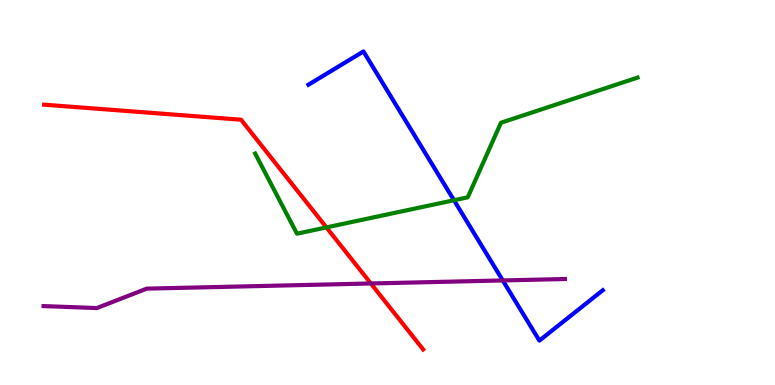[{'lines': ['blue', 'red'], 'intersections': []}, {'lines': ['green', 'red'], 'intersections': [{'x': 4.21, 'y': 4.09}]}, {'lines': ['purple', 'red'], 'intersections': [{'x': 4.79, 'y': 2.64}]}, {'lines': ['blue', 'green'], 'intersections': [{'x': 5.86, 'y': 4.8}]}, {'lines': ['blue', 'purple'], 'intersections': [{'x': 6.49, 'y': 2.72}]}, {'lines': ['green', 'purple'], 'intersections': []}]